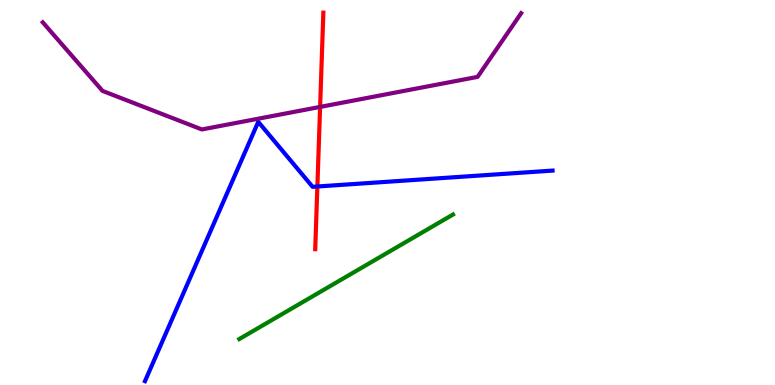[{'lines': ['blue', 'red'], 'intersections': [{'x': 4.1, 'y': 5.16}]}, {'lines': ['green', 'red'], 'intersections': []}, {'lines': ['purple', 'red'], 'intersections': [{'x': 4.13, 'y': 7.22}]}, {'lines': ['blue', 'green'], 'intersections': []}, {'lines': ['blue', 'purple'], 'intersections': []}, {'lines': ['green', 'purple'], 'intersections': []}]